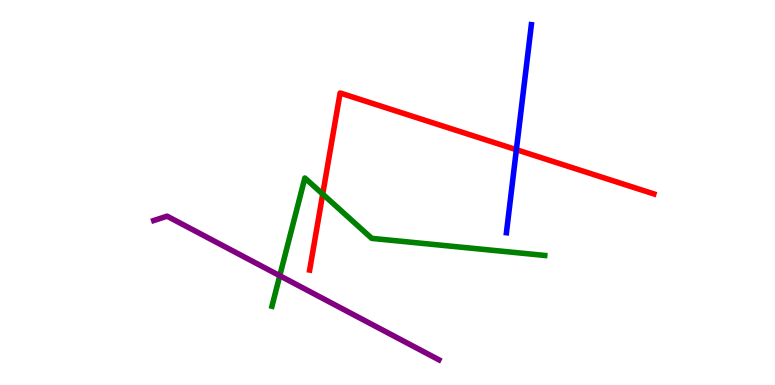[{'lines': ['blue', 'red'], 'intersections': [{'x': 6.66, 'y': 6.11}]}, {'lines': ['green', 'red'], 'intersections': [{'x': 4.16, 'y': 4.96}]}, {'lines': ['purple', 'red'], 'intersections': []}, {'lines': ['blue', 'green'], 'intersections': []}, {'lines': ['blue', 'purple'], 'intersections': []}, {'lines': ['green', 'purple'], 'intersections': [{'x': 3.61, 'y': 2.84}]}]